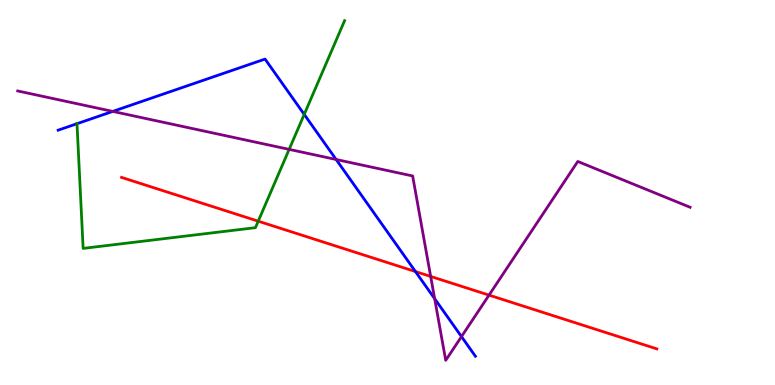[{'lines': ['blue', 'red'], 'intersections': [{'x': 5.36, 'y': 2.95}]}, {'lines': ['green', 'red'], 'intersections': [{'x': 3.33, 'y': 4.25}]}, {'lines': ['purple', 'red'], 'intersections': [{'x': 5.56, 'y': 2.82}, {'x': 6.31, 'y': 2.33}]}, {'lines': ['blue', 'green'], 'intersections': [{'x': 0.993, 'y': 6.79}, {'x': 3.93, 'y': 7.03}]}, {'lines': ['blue', 'purple'], 'intersections': [{'x': 1.46, 'y': 7.11}, {'x': 4.34, 'y': 5.86}, {'x': 5.61, 'y': 2.24}, {'x': 5.95, 'y': 1.26}]}, {'lines': ['green', 'purple'], 'intersections': [{'x': 3.73, 'y': 6.12}]}]